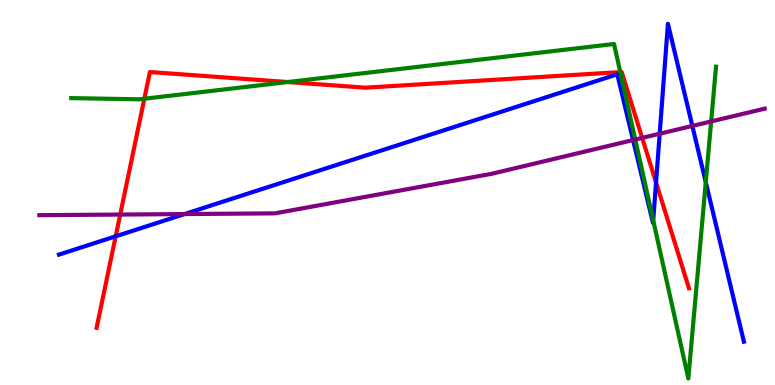[{'lines': ['blue', 'red'], 'intersections': [{'x': 1.49, 'y': 3.86}, {'x': 8.47, 'y': 5.26}]}, {'lines': ['green', 'red'], 'intersections': [{'x': 1.86, 'y': 7.43}, {'x': 3.71, 'y': 7.87}, {'x': 8.0, 'y': 8.13}]}, {'lines': ['purple', 'red'], 'intersections': [{'x': 1.55, 'y': 4.43}, {'x': 8.29, 'y': 6.42}]}, {'lines': ['blue', 'green'], 'intersections': [{'x': 8.43, 'y': 4.28}, {'x': 9.11, 'y': 5.27}]}, {'lines': ['blue', 'purple'], 'intersections': [{'x': 2.38, 'y': 4.44}, {'x': 8.17, 'y': 6.36}, {'x': 8.51, 'y': 6.53}, {'x': 8.93, 'y': 6.73}]}, {'lines': ['green', 'purple'], 'intersections': [{'x': 8.2, 'y': 6.38}, {'x': 9.18, 'y': 6.85}]}]